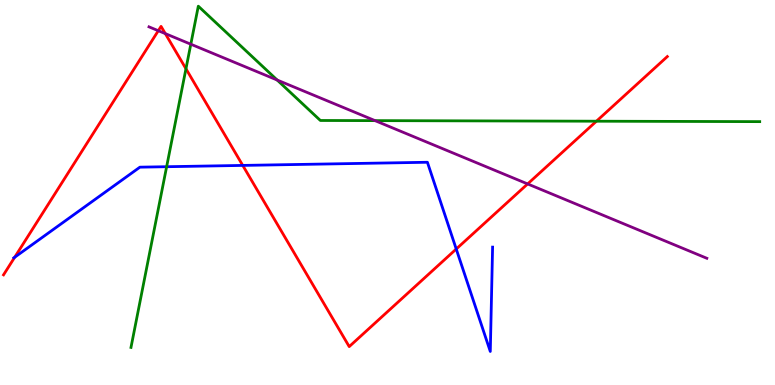[{'lines': ['blue', 'red'], 'intersections': [{'x': 0.19, 'y': 3.32}, {'x': 3.13, 'y': 5.7}, {'x': 5.89, 'y': 3.53}]}, {'lines': ['green', 'red'], 'intersections': [{'x': 2.4, 'y': 8.21}, {'x': 7.7, 'y': 6.85}]}, {'lines': ['purple', 'red'], 'intersections': [{'x': 2.04, 'y': 9.2}, {'x': 2.13, 'y': 9.13}, {'x': 6.81, 'y': 5.22}]}, {'lines': ['blue', 'green'], 'intersections': [{'x': 2.15, 'y': 5.67}]}, {'lines': ['blue', 'purple'], 'intersections': []}, {'lines': ['green', 'purple'], 'intersections': [{'x': 2.46, 'y': 8.85}, {'x': 3.58, 'y': 7.92}, {'x': 4.84, 'y': 6.87}]}]